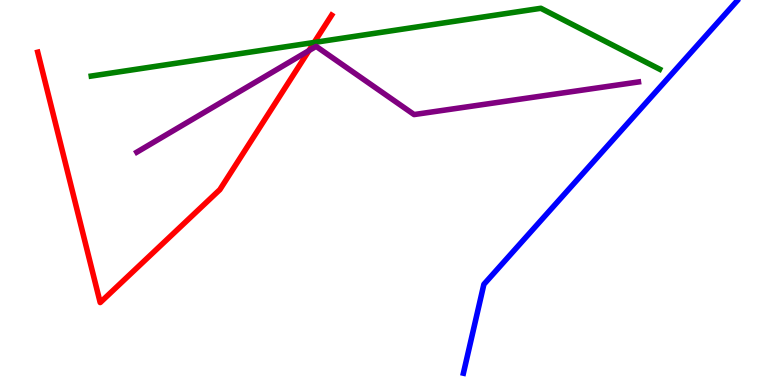[{'lines': ['blue', 'red'], 'intersections': []}, {'lines': ['green', 'red'], 'intersections': [{'x': 4.05, 'y': 8.9}]}, {'lines': ['purple', 'red'], 'intersections': [{'x': 3.99, 'y': 8.69}]}, {'lines': ['blue', 'green'], 'intersections': []}, {'lines': ['blue', 'purple'], 'intersections': []}, {'lines': ['green', 'purple'], 'intersections': []}]